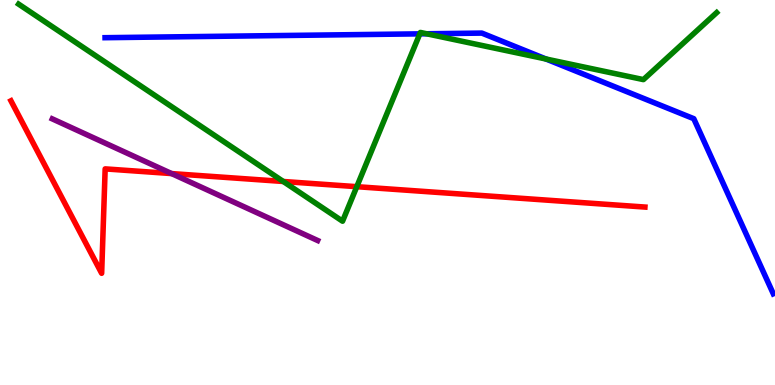[{'lines': ['blue', 'red'], 'intersections': []}, {'lines': ['green', 'red'], 'intersections': [{'x': 3.66, 'y': 5.29}, {'x': 4.6, 'y': 5.15}]}, {'lines': ['purple', 'red'], 'intersections': [{'x': 2.21, 'y': 5.49}]}, {'lines': ['blue', 'green'], 'intersections': [{'x': 5.42, 'y': 9.12}, {'x': 5.5, 'y': 9.12}, {'x': 7.04, 'y': 8.47}]}, {'lines': ['blue', 'purple'], 'intersections': []}, {'lines': ['green', 'purple'], 'intersections': []}]